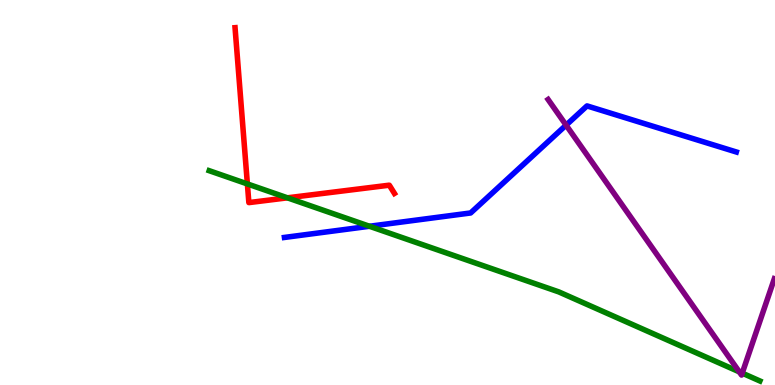[{'lines': ['blue', 'red'], 'intersections': []}, {'lines': ['green', 'red'], 'intersections': [{'x': 3.19, 'y': 5.22}, {'x': 3.71, 'y': 4.86}]}, {'lines': ['purple', 'red'], 'intersections': []}, {'lines': ['blue', 'green'], 'intersections': [{'x': 4.77, 'y': 4.12}]}, {'lines': ['blue', 'purple'], 'intersections': [{'x': 7.3, 'y': 6.75}]}, {'lines': ['green', 'purple'], 'intersections': [{'x': 9.54, 'y': 0.342}, {'x': 9.58, 'y': 0.308}]}]